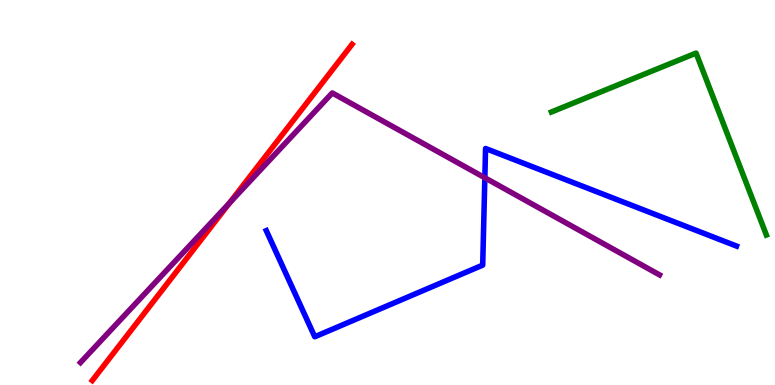[{'lines': ['blue', 'red'], 'intersections': []}, {'lines': ['green', 'red'], 'intersections': []}, {'lines': ['purple', 'red'], 'intersections': [{'x': 2.96, 'y': 4.72}]}, {'lines': ['blue', 'green'], 'intersections': []}, {'lines': ['blue', 'purple'], 'intersections': [{'x': 6.26, 'y': 5.38}]}, {'lines': ['green', 'purple'], 'intersections': []}]